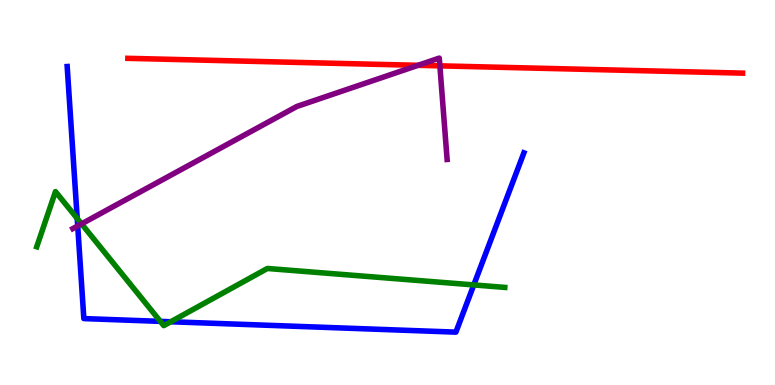[{'lines': ['blue', 'red'], 'intersections': []}, {'lines': ['green', 'red'], 'intersections': []}, {'lines': ['purple', 'red'], 'intersections': [{'x': 5.39, 'y': 8.3}, {'x': 5.68, 'y': 8.29}]}, {'lines': ['blue', 'green'], 'intersections': [{'x': 0.996, 'y': 4.32}, {'x': 2.07, 'y': 1.65}, {'x': 2.2, 'y': 1.64}, {'x': 6.11, 'y': 2.6}]}, {'lines': ['blue', 'purple'], 'intersections': [{'x': 1.0, 'y': 4.13}]}, {'lines': ['green', 'purple'], 'intersections': [{'x': 1.05, 'y': 4.19}]}]